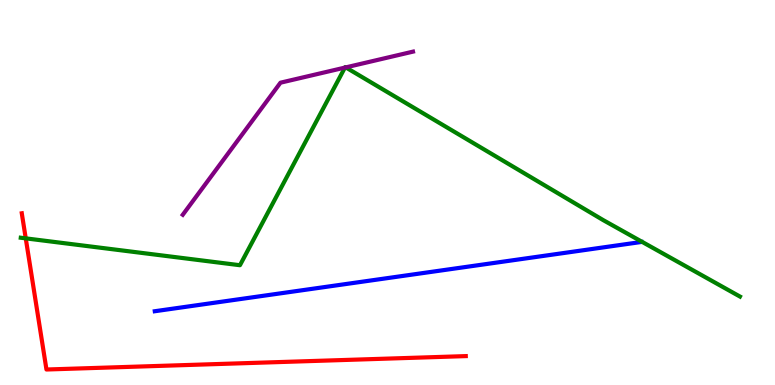[{'lines': ['blue', 'red'], 'intersections': []}, {'lines': ['green', 'red'], 'intersections': [{'x': 0.332, 'y': 3.81}]}, {'lines': ['purple', 'red'], 'intersections': []}, {'lines': ['blue', 'green'], 'intersections': []}, {'lines': ['blue', 'purple'], 'intersections': []}, {'lines': ['green', 'purple'], 'intersections': [{'x': 4.45, 'y': 8.24}, {'x': 4.46, 'y': 8.25}]}]